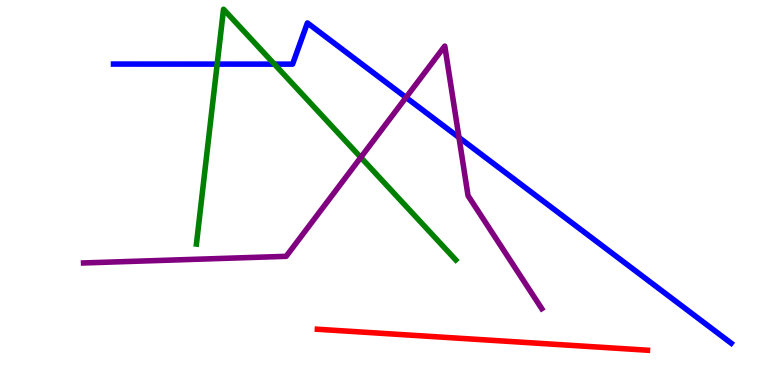[{'lines': ['blue', 'red'], 'intersections': []}, {'lines': ['green', 'red'], 'intersections': []}, {'lines': ['purple', 'red'], 'intersections': []}, {'lines': ['blue', 'green'], 'intersections': [{'x': 2.8, 'y': 8.33}, {'x': 3.54, 'y': 8.33}]}, {'lines': ['blue', 'purple'], 'intersections': [{'x': 5.24, 'y': 7.47}, {'x': 5.92, 'y': 6.43}]}, {'lines': ['green', 'purple'], 'intersections': [{'x': 4.66, 'y': 5.91}]}]